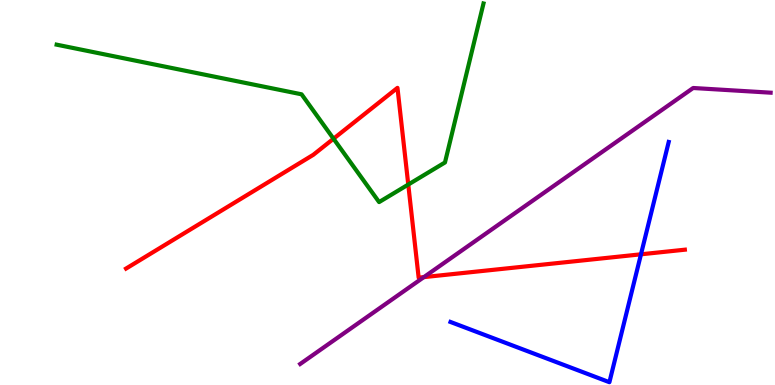[{'lines': ['blue', 'red'], 'intersections': [{'x': 8.27, 'y': 3.39}]}, {'lines': ['green', 'red'], 'intersections': [{'x': 4.3, 'y': 6.4}, {'x': 5.27, 'y': 5.21}]}, {'lines': ['purple', 'red'], 'intersections': [{'x': 5.47, 'y': 2.8}]}, {'lines': ['blue', 'green'], 'intersections': []}, {'lines': ['blue', 'purple'], 'intersections': []}, {'lines': ['green', 'purple'], 'intersections': []}]